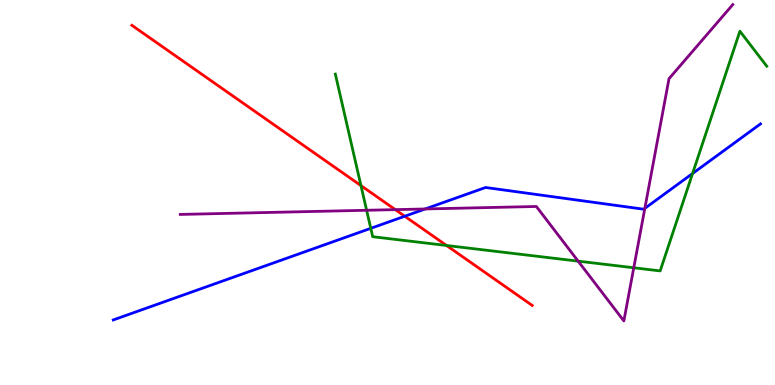[{'lines': ['blue', 'red'], 'intersections': [{'x': 5.22, 'y': 4.38}]}, {'lines': ['green', 'red'], 'intersections': [{'x': 4.66, 'y': 5.18}, {'x': 5.76, 'y': 3.62}]}, {'lines': ['purple', 'red'], 'intersections': [{'x': 5.1, 'y': 4.56}]}, {'lines': ['blue', 'green'], 'intersections': [{'x': 4.78, 'y': 4.07}, {'x': 8.94, 'y': 5.49}]}, {'lines': ['blue', 'purple'], 'intersections': [{'x': 5.49, 'y': 4.57}, {'x': 8.32, 'y': 4.59}]}, {'lines': ['green', 'purple'], 'intersections': [{'x': 4.73, 'y': 4.54}, {'x': 7.46, 'y': 3.22}, {'x': 8.18, 'y': 3.05}]}]